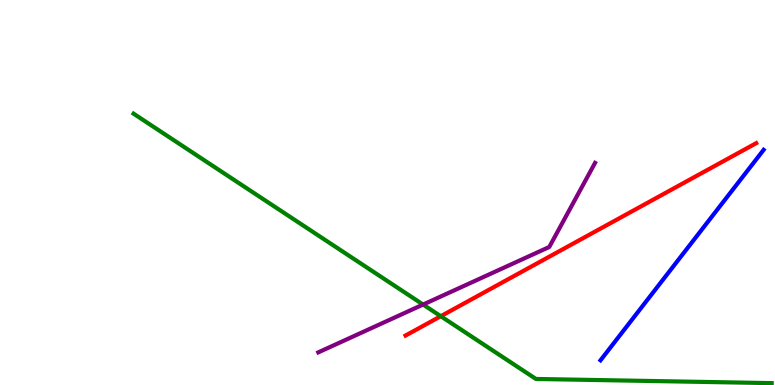[{'lines': ['blue', 'red'], 'intersections': []}, {'lines': ['green', 'red'], 'intersections': [{'x': 5.69, 'y': 1.79}]}, {'lines': ['purple', 'red'], 'intersections': []}, {'lines': ['blue', 'green'], 'intersections': []}, {'lines': ['blue', 'purple'], 'intersections': []}, {'lines': ['green', 'purple'], 'intersections': [{'x': 5.46, 'y': 2.09}]}]